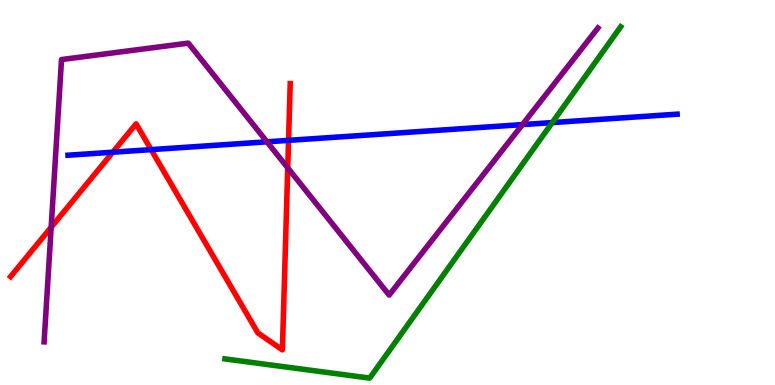[{'lines': ['blue', 'red'], 'intersections': [{'x': 1.46, 'y': 6.05}, {'x': 1.95, 'y': 6.11}, {'x': 3.72, 'y': 6.35}]}, {'lines': ['green', 'red'], 'intersections': []}, {'lines': ['purple', 'red'], 'intersections': [{'x': 0.66, 'y': 4.1}, {'x': 3.71, 'y': 5.64}]}, {'lines': ['blue', 'green'], 'intersections': [{'x': 7.13, 'y': 6.82}]}, {'lines': ['blue', 'purple'], 'intersections': [{'x': 3.44, 'y': 6.32}, {'x': 6.74, 'y': 6.76}]}, {'lines': ['green', 'purple'], 'intersections': []}]